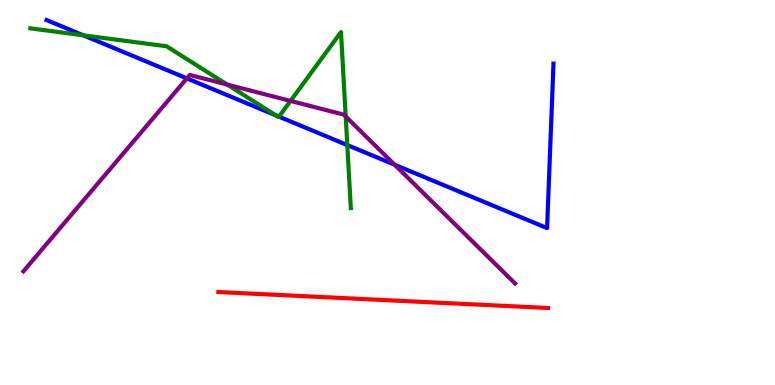[{'lines': ['blue', 'red'], 'intersections': []}, {'lines': ['green', 'red'], 'intersections': []}, {'lines': ['purple', 'red'], 'intersections': []}, {'lines': ['blue', 'green'], 'intersections': [{'x': 1.07, 'y': 9.08}, {'x': 3.56, 'y': 7.0}, {'x': 3.6, 'y': 6.97}, {'x': 4.48, 'y': 6.23}]}, {'lines': ['blue', 'purple'], 'intersections': [{'x': 2.41, 'y': 7.96}, {'x': 5.09, 'y': 5.72}]}, {'lines': ['green', 'purple'], 'intersections': [{'x': 2.93, 'y': 7.8}, {'x': 3.75, 'y': 7.38}, {'x': 4.46, 'y': 6.97}]}]